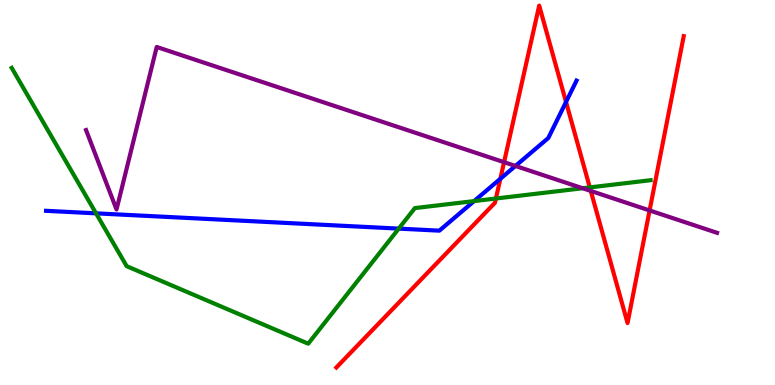[{'lines': ['blue', 'red'], 'intersections': [{'x': 6.46, 'y': 5.36}, {'x': 7.3, 'y': 7.35}]}, {'lines': ['green', 'red'], 'intersections': [{'x': 6.4, 'y': 4.84}, {'x': 7.61, 'y': 5.13}]}, {'lines': ['purple', 'red'], 'intersections': [{'x': 6.5, 'y': 5.79}, {'x': 7.62, 'y': 5.04}, {'x': 8.38, 'y': 4.53}]}, {'lines': ['blue', 'green'], 'intersections': [{'x': 1.24, 'y': 4.46}, {'x': 5.15, 'y': 4.06}, {'x': 6.12, 'y': 4.78}]}, {'lines': ['blue', 'purple'], 'intersections': [{'x': 6.65, 'y': 5.69}]}, {'lines': ['green', 'purple'], 'intersections': [{'x': 7.52, 'y': 5.11}]}]